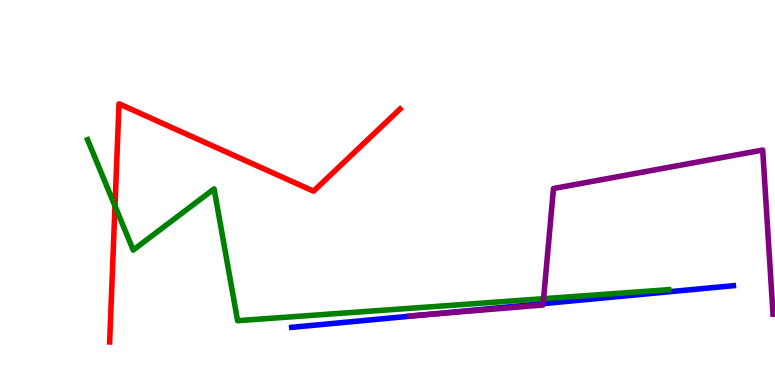[{'lines': ['blue', 'red'], 'intersections': []}, {'lines': ['green', 'red'], 'intersections': [{'x': 1.48, 'y': 4.65}]}, {'lines': ['purple', 'red'], 'intersections': []}, {'lines': ['blue', 'green'], 'intersections': []}, {'lines': ['blue', 'purple'], 'intersections': [{'x': 5.53, 'y': 1.83}, {'x': 7.01, 'y': 2.11}]}, {'lines': ['green', 'purple'], 'intersections': [{'x': 7.01, 'y': 2.24}]}]